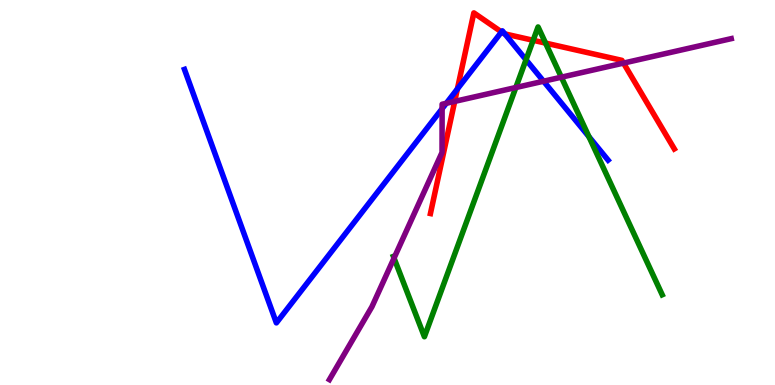[{'lines': ['blue', 'red'], 'intersections': [{'x': 5.9, 'y': 7.69}, {'x': 6.47, 'y': 9.17}, {'x': 6.51, 'y': 9.12}]}, {'lines': ['green', 'red'], 'intersections': [{'x': 6.88, 'y': 8.95}, {'x': 7.04, 'y': 8.88}]}, {'lines': ['purple', 'red'], 'intersections': [{'x': 5.87, 'y': 7.37}, {'x': 8.05, 'y': 8.36}]}, {'lines': ['blue', 'green'], 'intersections': [{'x': 6.79, 'y': 8.45}, {'x': 7.6, 'y': 6.45}]}, {'lines': ['blue', 'purple'], 'intersections': [{'x': 5.7, 'y': 7.18}, {'x': 5.76, 'y': 7.32}, {'x': 7.01, 'y': 7.89}]}, {'lines': ['green', 'purple'], 'intersections': [{'x': 5.08, 'y': 3.3}, {'x': 6.66, 'y': 7.73}, {'x': 7.24, 'y': 8.0}]}]